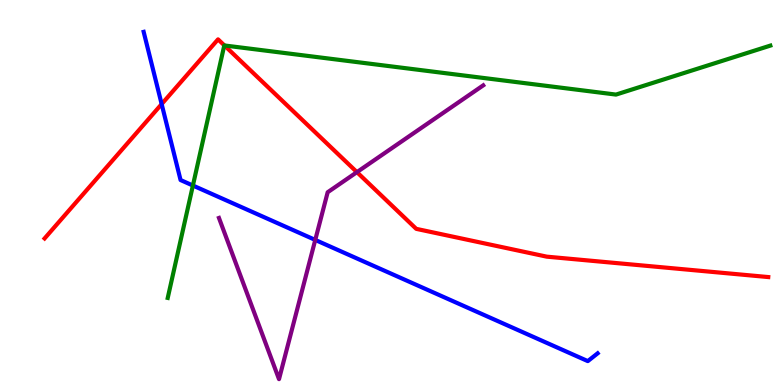[{'lines': ['blue', 'red'], 'intersections': [{'x': 2.09, 'y': 7.3}]}, {'lines': ['green', 'red'], 'intersections': [{'x': 2.9, 'y': 8.82}]}, {'lines': ['purple', 'red'], 'intersections': [{'x': 4.61, 'y': 5.53}]}, {'lines': ['blue', 'green'], 'intersections': [{'x': 2.49, 'y': 5.18}]}, {'lines': ['blue', 'purple'], 'intersections': [{'x': 4.07, 'y': 3.77}]}, {'lines': ['green', 'purple'], 'intersections': []}]